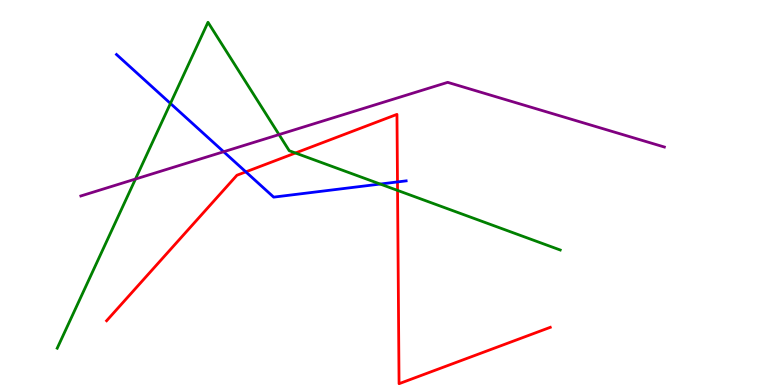[{'lines': ['blue', 'red'], 'intersections': [{'x': 3.17, 'y': 5.54}, {'x': 5.13, 'y': 5.27}]}, {'lines': ['green', 'red'], 'intersections': [{'x': 3.81, 'y': 6.03}, {'x': 5.13, 'y': 5.05}]}, {'lines': ['purple', 'red'], 'intersections': []}, {'lines': ['blue', 'green'], 'intersections': [{'x': 2.2, 'y': 7.31}, {'x': 4.91, 'y': 5.22}]}, {'lines': ['blue', 'purple'], 'intersections': [{'x': 2.89, 'y': 6.06}]}, {'lines': ['green', 'purple'], 'intersections': [{'x': 1.75, 'y': 5.35}, {'x': 3.6, 'y': 6.5}]}]